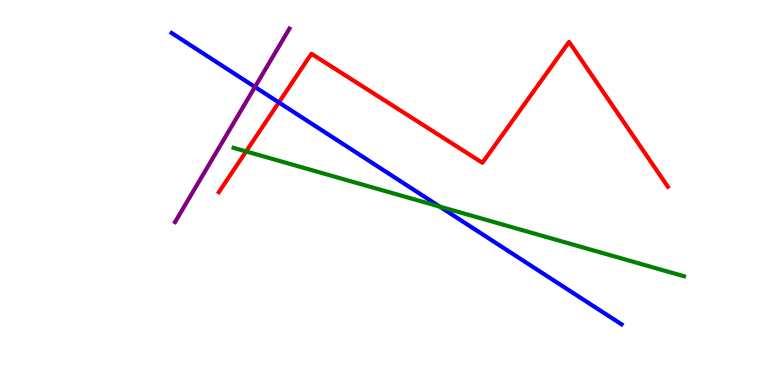[{'lines': ['blue', 'red'], 'intersections': [{'x': 3.6, 'y': 7.34}]}, {'lines': ['green', 'red'], 'intersections': [{'x': 3.18, 'y': 6.07}]}, {'lines': ['purple', 'red'], 'intersections': []}, {'lines': ['blue', 'green'], 'intersections': [{'x': 5.67, 'y': 4.63}]}, {'lines': ['blue', 'purple'], 'intersections': [{'x': 3.29, 'y': 7.74}]}, {'lines': ['green', 'purple'], 'intersections': []}]